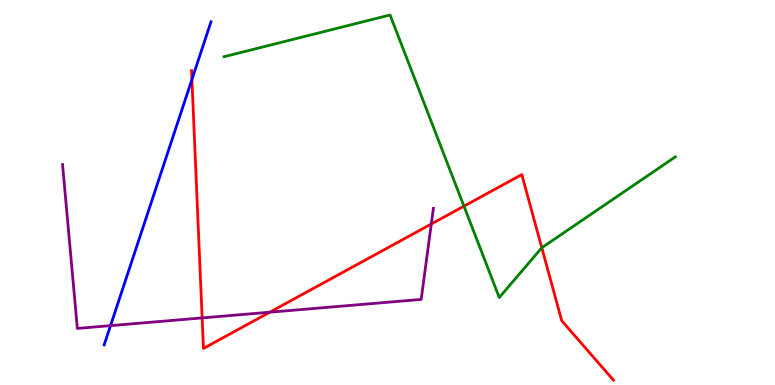[{'lines': ['blue', 'red'], 'intersections': [{'x': 2.48, 'y': 7.94}]}, {'lines': ['green', 'red'], 'intersections': [{'x': 5.99, 'y': 4.64}, {'x': 6.99, 'y': 3.56}]}, {'lines': ['purple', 'red'], 'intersections': [{'x': 2.61, 'y': 1.74}, {'x': 3.48, 'y': 1.89}, {'x': 5.57, 'y': 4.18}]}, {'lines': ['blue', 'green'], 'intersections': []}, {'lines': ['blue', 'purple'], 'intersections': [{'x': 1.43, 'y': 1.54}]}, {'lines': ['green', 'purple'], 'intersections': []}]